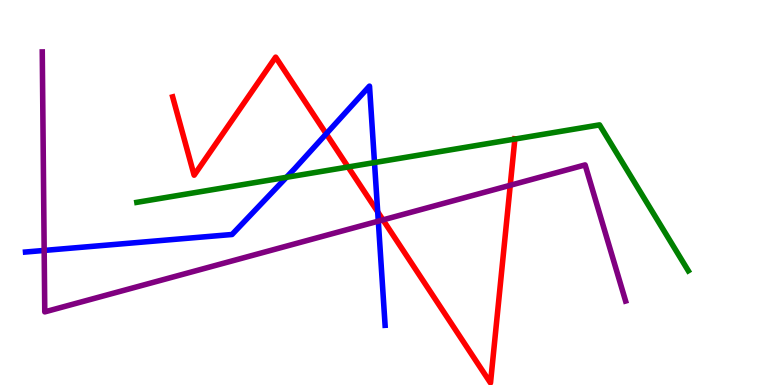[{'lines': ['blue', 'red'], 'intersections': [{'x': 4.21, 'y': 6.52}, {'x': 4.87, 'y': 4.5}]}, {'lines': ['green', 'red'], 'intersections': [{'x': 4.49, 'y': 5.66}, {'x': 6.64, 'y': 6.39}]}, {'lines': ['purple', 'red'], 'intersections': [{'x': 4.94, 'y': 4.29}, {'x': 6.58, 'y': 5.19}]}, {'lines': ['blue', 'green'], 'intersections': [{'x': 3.7, 'y': 5.39}, {'x': 4.83, 'y': 5.78}]}, {'lines': ['blue', 'purple'], 'intersections': [{'x': 0.57, 'y': 3.5}, {'x': 4.88, 'y': 4.26}]}, {'lines': ['green', 'purple'], 'intersections': []}]